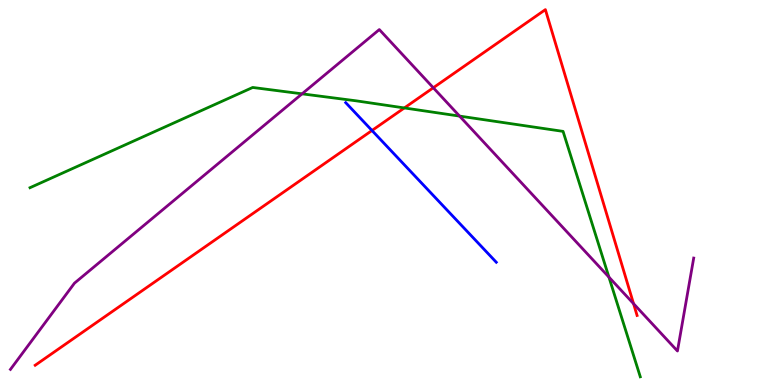[{'lines': ['blue', 'red'], 'intersections': [{'x': 4.8, 'y': 6.61}]}, {'lines': ['green', 'red'], 'intersections': [{'x': 5.22, 'y': 7.2}]}, {'lines': ['purple', 'red'], 'intersections': [{'x': 5.59, 'y': 7.72}, {'x': 8.17, 'y': 2.11}]}, {'lines': ['blue', 'green'], 'intersections': []}, {'lines': ['blue', 'purple'], 'intersections': []}, {'lines': ['green', 'purple'], 'intersections': [{'x': 3.9, 'y': 7.56}, {'x': 5.93, 'y': 6.98}, {'x': 7.86, 'y': 2.8}]}]